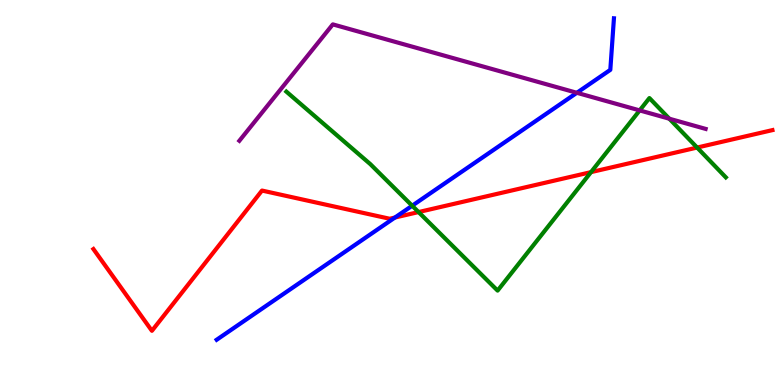[{'lines': ['blue', 'red'], 'intersections': [{'x': 5.1, 'y': 4.35}]}, {'lines': ['green', 'red'], 'intersections': [{'x': 5.4, 'y': 4.49}, {'x': 7.63, 'y': 5.53}, {'x': 9.0, 'y': 6.17}]}, {'lines': ['purple', 'red'], 'intersections': []}, {'lines': ['blue', 'green'], 'intersections': [{'x': 5.32, 'y': 4.66}]}, {'lines': ['blue', 'purple'], 'intersections': [{'x': 7.44, 'y': 7.59}]}, {'lines': ['green', 'purple'], 'intersections': [{'x': 8.25, 'y': 7.13}, {'x': 8.64, 'y': 6.92}]}]